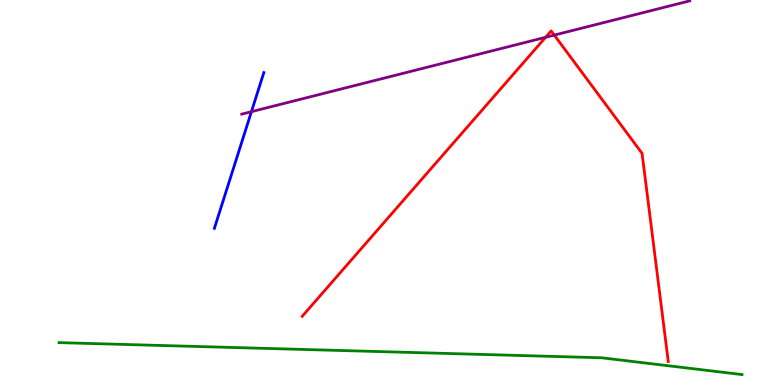[{'lines': ['blue', 'red'], 'intersections': []}, {'lines': ['green', 'red'], 'intersections': []}, {'lines': ['purple', 'red'], 'intersections': [{'x': 7.04, 'y': 9.03}, {'x': 7.15, 'y': 9.09}]}, {'lines': ['blue', 'green'], 'intersections': []}, {'lines': ['blue', 'purple'], 'intersections': [{'x': 3.24, 'y': 7.1}]}, {'lines': ['green', 'purple'], 'intersections': []}]